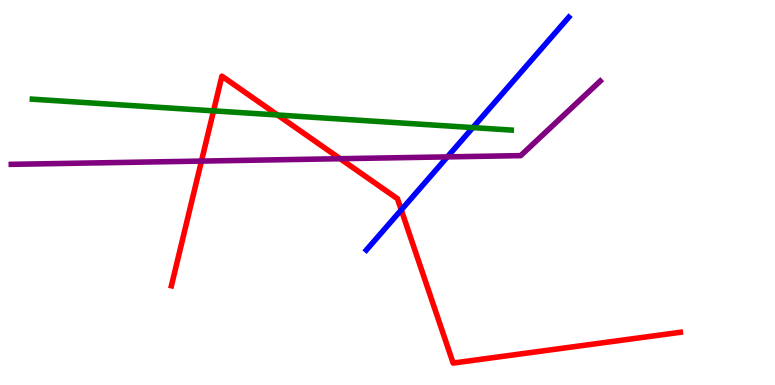[{'lines': ['blue', 'red'], 'intersections': [{'x': 5.18, 'y': 4.55}]}, {'lines': ['green', 'red'], 'intersections': [{'x': 2.76, 'y': 7.12}, {'x': 3.58, 'y': 7.01}]}, {'lines': ['purple', 'red'], 'intersections': [{'x': 2.6, 'y': 5.82}, {'x': 4.39, 'y': 5.88}]}, {'lines': ['blue', 'green'], 'intersections': [{'x': 6.1, 'y': 6.69}]}, {'lines': ['blue', 'purple'], 'intersections': [{'x': 5.77, 'y': 5.93}]}, {'lines': ['green', 'purple'], 'intersections': []}]